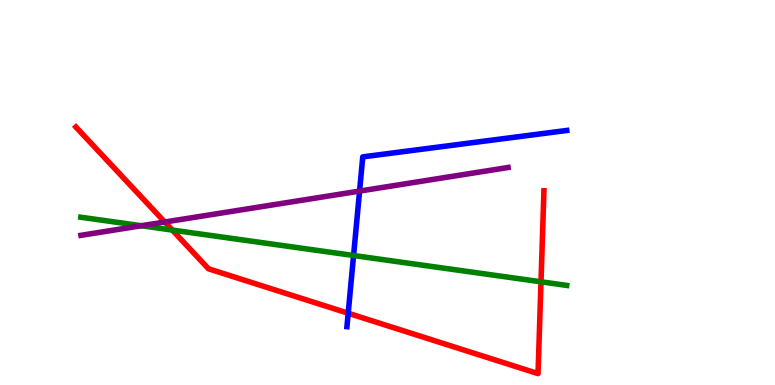[{'lines': ['blue', 'red'], 'intersections': [{'x': 4.49, 'y': 1.86}]}, {'lines': ['green', 'red'], 'intersections': [{'x': 2.22, 'y': 4.02}, {'x': 6.98, 'y': 2.68}]}, {'lines': ['purple', 'red'], 'intersections': [{'x': 2.13, 'y': 4.23}]}, {'lines': ['blue', 'green'], 'intersections': [{'x': 4.56, 'y': 3.36}]}, {'lines': ['blue', 'purple'], 'intersections': [{'x': 4.64, 'y': 5.04}]}, {'lines': ['green', 'purple'], 'intersections': [{'x': 1.82, 'y': 4.14}]}]